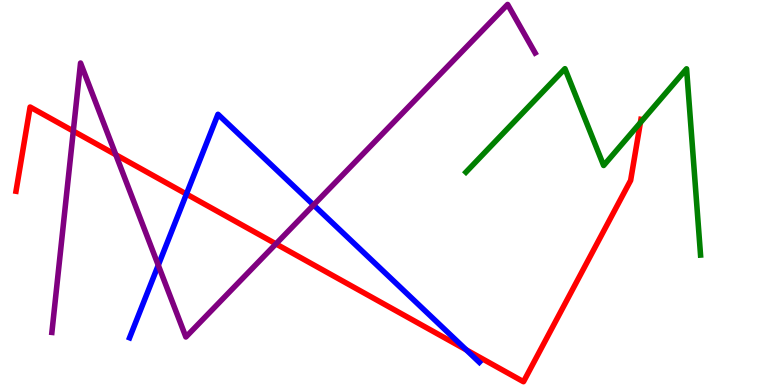[{'lines': ['blue', 'red'], 'intersections': [{'x': 2.41, 'y': 4.96}, {'x': 6.02, 'y': 0.914}]}, {'lines': ['green', 'red'], 'intersections': [{'x': 8.26, 'y': 6.81}]}, {'lines': ['purple', 'red'], 'intersections': [{'x': 0.946, 'y': 6.6}, {'x': 1.49, 'y': 5.98}, {'x': 3.56, 'y': 3.67}]}, {'lines': ['blue', 'green'], 'intersections': []}, {'lines': ['blue', 'purple'], 'intersections': [{'x': 2.04, 'y': 3.11}, {'x': 4.05, 'y': 4.68}]}, {'lines': ['green', 'purple'], 'intersections': []}]